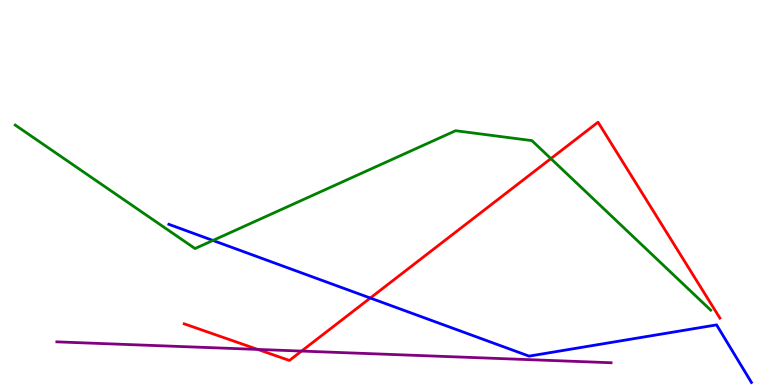[{'lines': ['blue', 'red'], 'intersections': [{'x': 4.78, 'y': 2.26}]}, {'lines': ['green', 'red'], 'intersections': [{'x': 7.11, 'y': 5.88}]}, {'lines': ['purple', 'red'], 'intersections': [{'x': 3.33, 'y': 0.924}, {'x': 3.89, 'y': 0.881}]}, {'lines': ['blue', 'green'], 'intersections': [{'x': 2.75, 'y': 3.75}]}, {'lines': ['blue', 'purple'], 'intersections': []}, {'lines': ['green', 'purple'], 'intersections': []}]